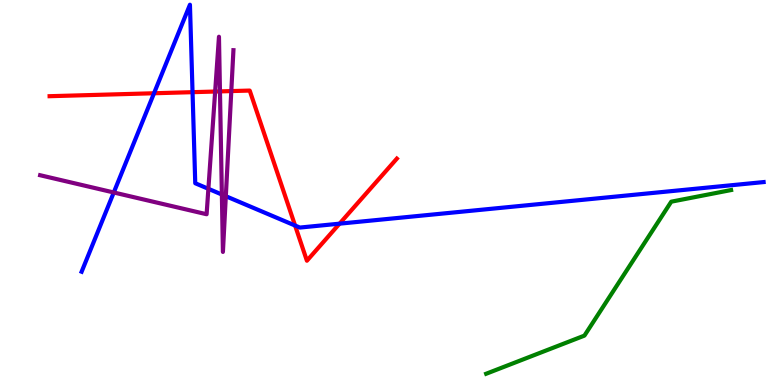[{'lines': ['blue', 'red'], 'intersections': [{'x': 1.99, 'y': 7.58}, {'x': 2.48, 'y': 7.61}, {'x': 3.81, 'y': 4.14}, {'x': 4.38, 'y': 4.19}]}, {'lines': ['green', 'red'], 'intersections': []}, {'lines': ['purple', 'red'], 'intersections': [{'x': 2.78, 'y': 7.62}, {'x': 2.84, 'y': 7.63}, {'x': 2.98, 'y': 7.63}]}, {'lines': ['blue', 'green'], 'intersections': []}, {'lines': ['blue', 'purple'], 'intersections': [{'x': 1.47, 'y': 5.0}, {'x': 2.69, 'y': 5.1}, {'x': 2.86, 'y': 4.95}, {'x': 2.91, 'y': 4.9}]}, {'lines': ['green', 'purple'], 'intersections': []}]